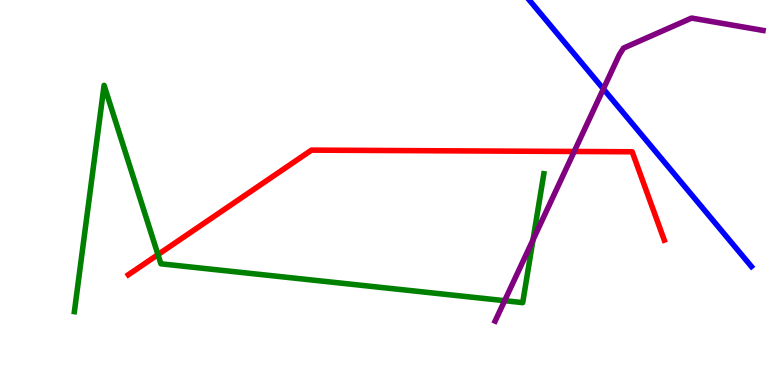[{'lines': ['blue', 'red'], 'intersections': []}, {'lines': ['green', 'red'], 'intersections': [{'x': 2.04, 'y': 3.39}]}, {'lines': ['purple', 'red'], 'intersections': [{'x': 7.41, 'y': 6.07}]}, {'lines': ['blue', 'green'], 'intersections': []}, {'lines': ['blue', 'purple'], 'intersections': [{'x': 7.79, 'y': 7.69}]}, {'lines': ['green', 'purple'], 'intersections': [{'x': 6.51, 'y': 2.19}, {'x': 6.88, 'y': 3.77}]}]